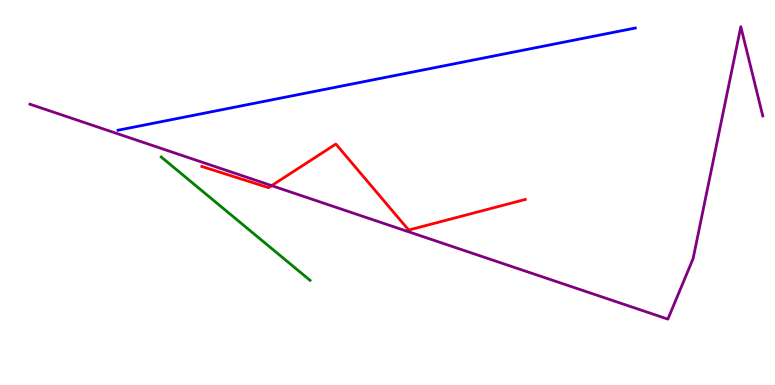[{'lines': ['blue', 'red'], 'intersections': []}, {'lines': ['green', 'red'], 'intersections': []}, {'lines': ['purple', 'red'], 'intersections': [{'x': 3.51, 'y': 5.18}]}, {'lines': ['blue', 'green'], 'intersections': []}, {'lines': ['blue', 'purple'], 'intersections': []}, {'lines': ['green', 'purple'], 'intersections': []}]